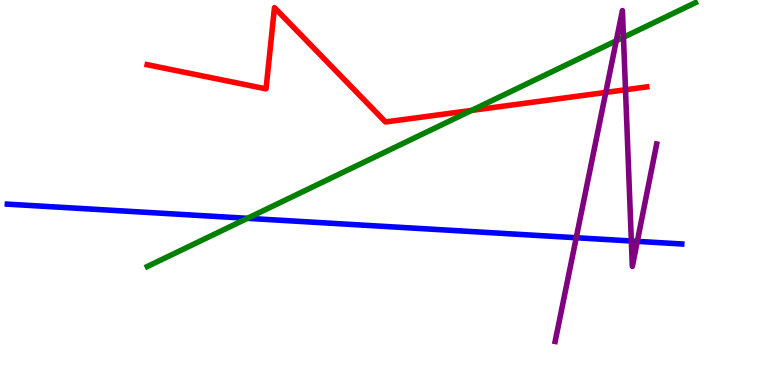[{'lines': ['blue', 'red'], 'intersections': []}, {'lines': ['green', 'red'], 'intersections': [{'x': 6.09, 'y': 7.13}]}, {'lines': ['purple', 'red'], 'intersections': [{'x': 7.82, 'y': 7.6}, {'x': 8.07, 'y': 7.67}]}, {'lines': ['blue', 'green'], 'intersections': [{'x': 3.19, 'y': 4.33}]}, {'lines': ['blue', 'purple'], 'intersections': [{'x': 7.44, 'y': 3.83}, {'x': 8.15, 'y': 3.74}, {'x': 8.22, 'y': 3.73}]}, {'lines': ['green', 'purple'], 'intersections': [{'x': 7.95, 'y': 8.94}, {'x': 8.04, 'y': 9.03}]}]